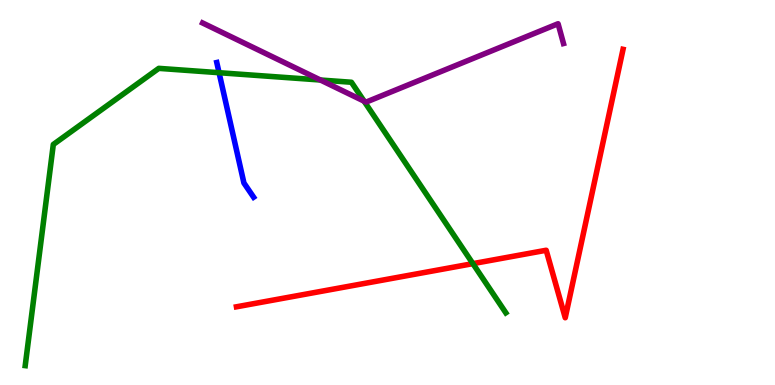[{'lines': ['blue', 'red'], 'intersections': []}, {'lines': ['green', 'red'], 'intersections': [{'x': 6.1, 'y': 3.15}]}, {'lines': ['purple', 'red'], 'intersections': []}, {'lines': ['blue', 'green'], 'intersections': [{'x': 2.83, 'y': 8.11}]}, {'lines': ['blue', 'purple'], 'intersections': []}, {'lines': ['green', 'purple'], 'intersections': [{'x': 4.13, 'y': 7.92}, {'x': 4.7, 'y': 7.37}]}]